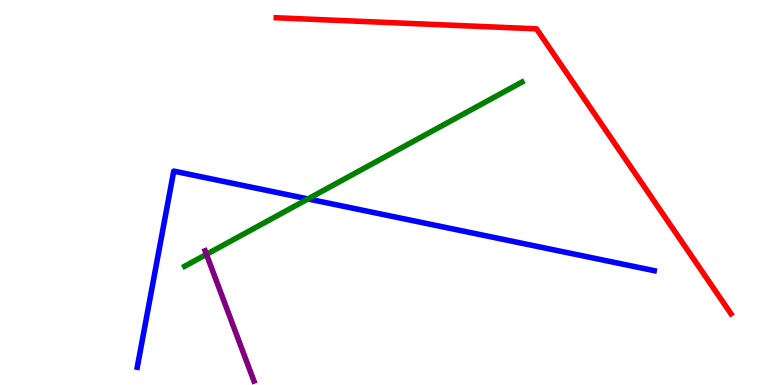[{'lines': ['blue', 'red'], 'intersections': []}, {'lines': ['green', 'red'], 'intersections': []}, {'lines': ['purple', 'red'], 'intersections': []}, {'lines': ['blue', 'green'], 'intersections': [{'x': 3.97, 'y': 4.83}]}, {'lines': ['blue', 'purple'], 'intersections': []}, {'lines': ['green', 'purple'], 'intersections': [{'x': 2.66, 'y': 3.39}]}]